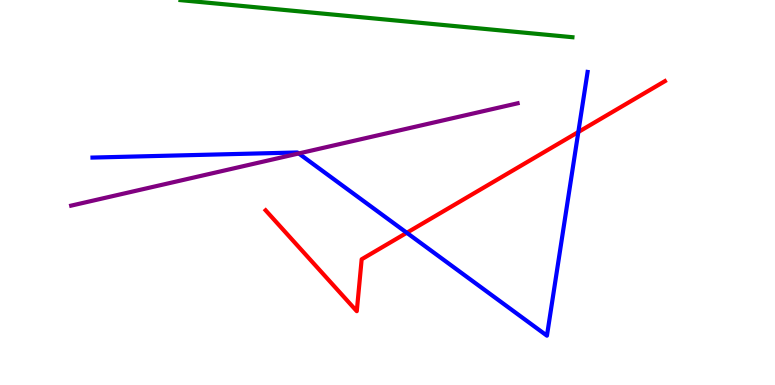[{'lines': ['blue', 'red'], 'intersections': [{'x': 5.25, 'y': 3.95}, {'x': 7.46, 'y': 6.57}]}, {'lines': ['green', 'red'], 'intersections': []}, {'lines': ['purple', 'red'], 'intersections': []}, {'lines': ['blue', 'green'], 'intersections': []}, {'lines': ['blue', 'purple'], 'intersections': [{'x': 3.85, 'y': 6.01}]}, {'lines': ['green', 'purple'], 'intersections': []}]